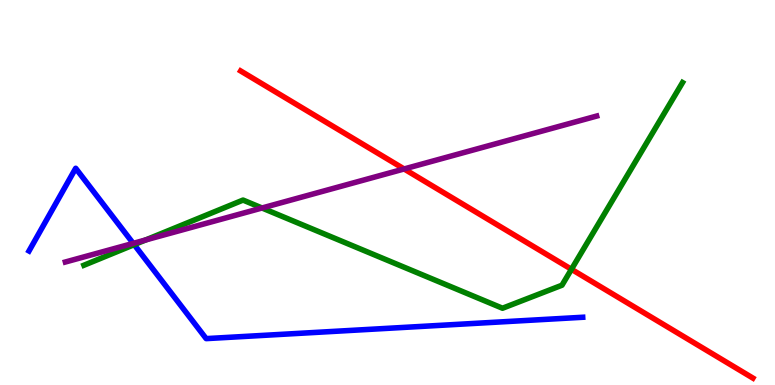[{'lines': ['blue', 'red'], 'intersections': []}, {'lines': ['green', 'red'], 'intersections': [{'x': 7.37, 'y': 3.01}]}, {'lines': ['purple', 'red'], 'intersections': [{'x': 5.21, 'y': 5.61}]}, {'lines': ['blue', 'green'], 'intersections': [{'x': 1.73, 'y': 3.65}]}, {'lines': ['blue', 'purple'], 'intersections': [{'x': 1.72, 'y': 3.68}]}, {'lines': ['green', 'purple'], 'intersections': [{'x': 1.88, 'y': 3.77}, {'x': 3.38, 'y': 4.6}]}]